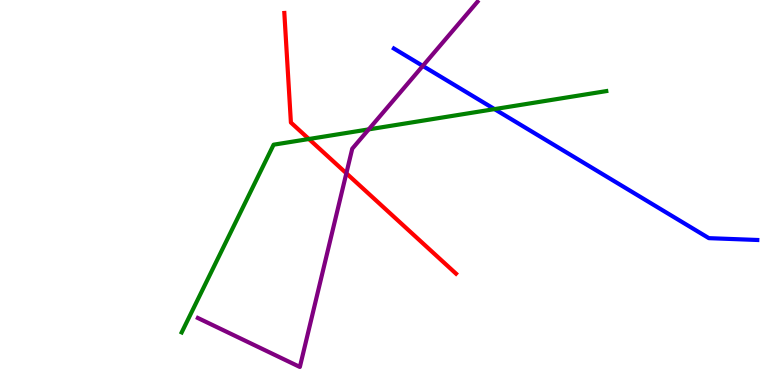[{'lines': ['blue', 'red'], 'intersections': []}, {'lines': ['green', 'red'], 'intersections': [{'x': 3.99, 'y': 6.39}]}, {'lines': ['purple', 'red'], 'intersections': [{'x': 4.47, 'y': 5.5}]}, {'lines': ['blue', 'green'], 'intersections': [{'x': 6.38, 'y': 7.17}]}, {'lines': ['blue', 'purple'], 'intersections': [{'x': 5.46, 'y': 8.29}]}, {'lines': ['green', 'purple'], 'intersections': [{'x': 4.76, 'y': 6.64}]}]